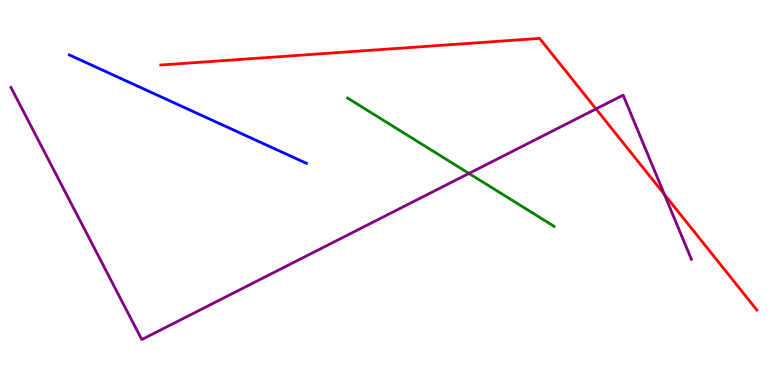[{'lines': ['blue', 'red'], 'intersections': []}, {'lines': ['green', 'red'], 'intersections': []}, {'lines': ['purple', 'red'], 'intersections': [{'x': 7.69, 'y': 7.17}, {'x': 8.57, 'y': 4.95}]}, {'lines': ['blue', 'green'], 'intersections': []}, {'lines': ['blue', 'purple'], 'intersections': []}, {'lines': ['green', 'purple'], 'intersections': [{'x': 6.05, 'y': 5.5}]}]